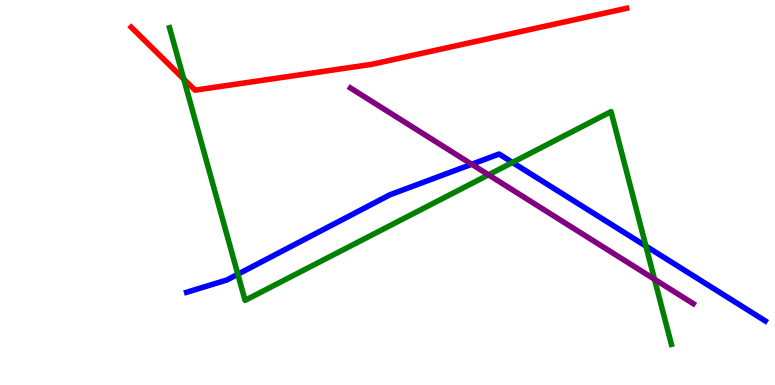[{'lines': ['blue', 'red'], 'intersections': []}, {'lines': ['green', 'red'], 'intersections': [{'x': 2.37, 'y': 7.95}]}, {'lines': ['purple', 'red'], 'intersections': []}, {'lines': ['blue', 'green'], 'intersections': [{'x': 3.07, 'y': 2.88}, {'x': 6.61, 'y': 5.78}, {'x': 8.33, 'y': 3.61}]}, {'lines': ['blue', 'purple'], 'intersections': [{'x': 6.09, 'y': 5.73}]}, {'lines': ['green', 'purple'], 'intersections': [{'x': 6.3, 'y': 5.46}, {'x': 8.45, 'y': 2.75}]}]